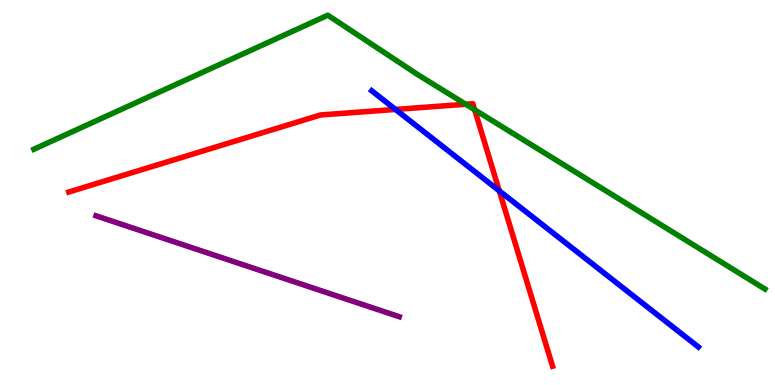[{'lines': ['blue', 'red'], 'intersections': [{'x': 5.1, 'y': 7.16}, {'x': 6.44, 'y': 5.04}]}, {'lines': ['green', 'red'], 'intersections': [{'x': 6.01, 'y': 7.29}, {'x': 6.12, 'y': 7.15}]}, {'lines': ['purple', 'red'], 'intersections': []}, {'lines': ['blue', 'green'], 'intersections': []}, {'lines': ['blue', 'purple'], 'intersections': []}, {'lines': ['green', 'purple'], 'intersections': []}]